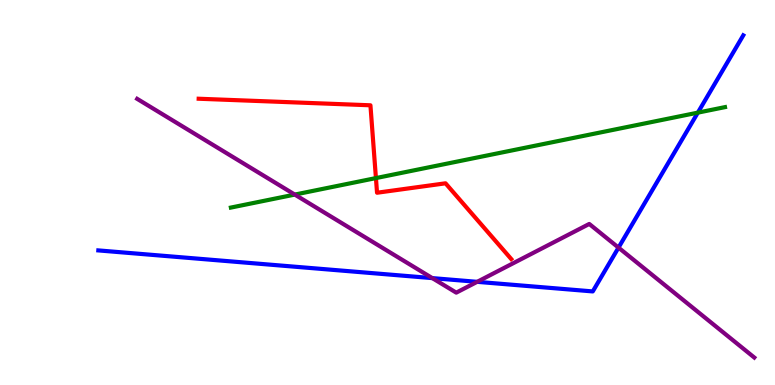[{'lines': ['blue', 'red'], 'intersections': []}, {'lines': ['green', 'red'], 'intersections': [{'x': 4.85, 'y': 5.37}]}, {'lines': ['purple', 'red'], 'intersections': []}, {'lines': ['blue', 'green'], 'intersections': [{'x': 9.0, 'y': 7.07}]}, {'lines': ['blue', 'purple'], 'intersections': [{'x': 5.58, 'y': 2.78}, {'x': 6.16, 'y': 2.68}, {'x': 7.98, 'y': 3.57}]}, {'lines': ['green', 'purple'], 'intersections': [{'x': 3.8, 'y': 4.95}]}]